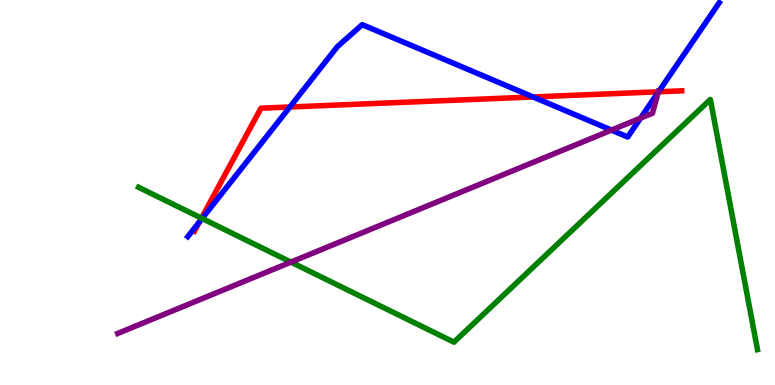[{'lines': ['blue', 'red'], 'intersections': [{'x': 2.57, 'y': 4.24}, {'x': 3.74, 'y': 7.22}, {'x': 6.88, 'y': 7.48}, {'x': 8.5, 'y': 7.62}]}, {'lines': ['green', 'red'], 'intersections': [{'x': 2.6, 'y': 4.33}]}, {'lines': ['purple', 'red'], 'intersections': [{'x': 8.49, 'y': 7.62}]}, {'lines': ['blue', 'green'], 'intersections': [{'x': 2.61, 'y': 4.33}]}, {'lines': ['blue', 'purple'], 'intersections': [{'x': 7.89, 'y': 6.62}, {'x': 8.27, 'y': 6.93}, {'x': 8.49, 'y': 7.6}]}, {'lines': ['green', 'purple'], 'intersections': [{'x': 3.75, 'y': 3.19}]}]